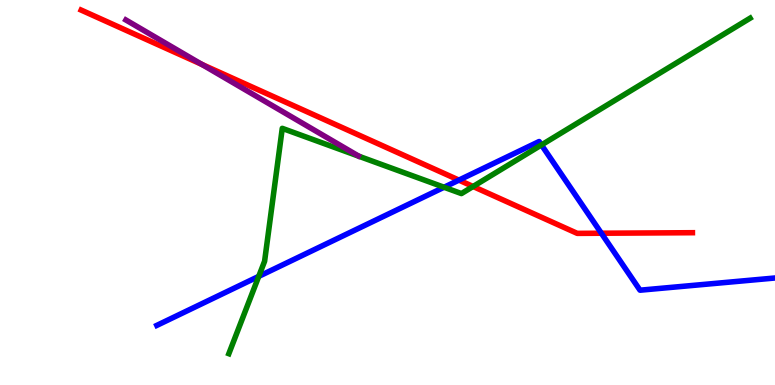[{'lines': ['blue', 'red'], 'intersections': [{'x': 5.92, 'y': 5.32}, {'x': 7.76, 'y': 3.94}]}, {'lines': ['green', 'red'], 'intersections': [{'x': 6.1, 'y': 5.16}]}, {'lines': ['purple', 'red'], 'intersections': [{'x': 2.6, 'y': 8.33}]}, {'lines': ['blue', 'green'], 'intersections': [{'x': 3.34, 'y': 2.82}, {'x': 5.73, 'y': 5.14}, {'x': 6.99, 'y': 6.24}]}, {'lines': ['blue', 'purple'], 'intersections': []}, {'lines': ['green', 'purple'], 'intersections': []}]